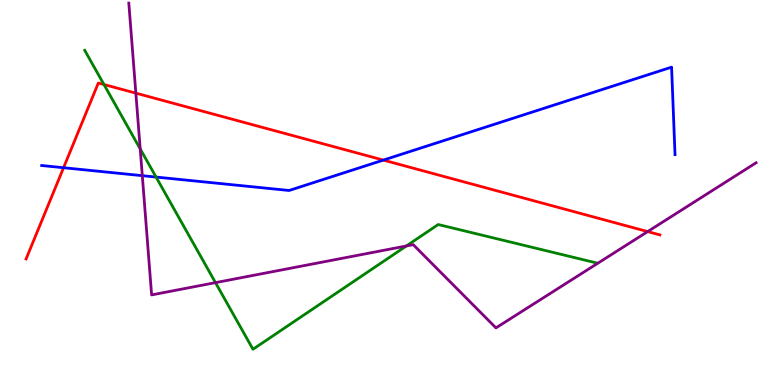[{'lines': ['blue', 'red'], 'intersections': [{'x': 0.82, 'y': 5.64}, {'x': 4.95, 'y': 5.84}]}, {'lines': ['green', 'red'], 'intersections': [{'x': 1.34, 'y': 7.8}]}, {'lines': ['purple', 'red'], 'intersections': [{'x': 1.75, 'y': 7.58}, {'x': 8.36, 'y': 3.98}]}, {'lines': ['blue', 'green'], 'intersections': [{'x': 2.01, 'y': 5.4}]}, {'lines': ['blue', 'purple'], 'intersections': [{'x': 1.84, 'y': 5.44}]}, {'lines': ['green', 'purple'], 'intersections': [{'x': 1.81, 'y': 6.13}, {'x': 2.78, 'y': 2.66}, {'x': 5.24, 'y': 3.61}]}]